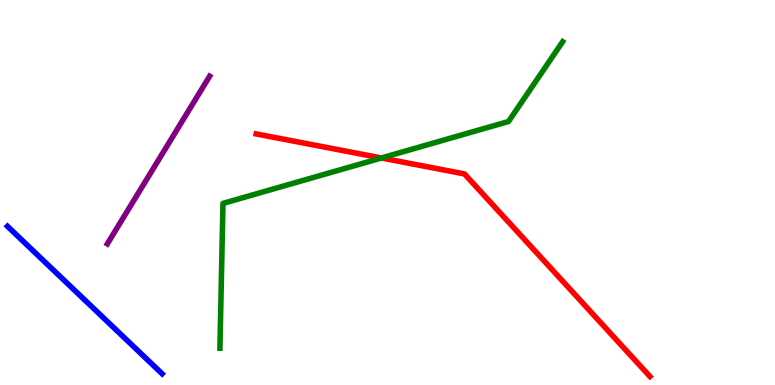[{'lines': ['blue', 'red'], 'intersections': []}, {'lines': ['green', 'red'], 'intersections': [{'x': 4.92, 'y': 5.9}]}, {'lines': ['purple', 'red'], 'intersections': []}, {'lines': ['blue', 'green'], 'intersections': []}, {'lines': ['blue', 'purple'], 'intersections': []}, {'lines': ['green', 'purple'], 'intersections': []}]